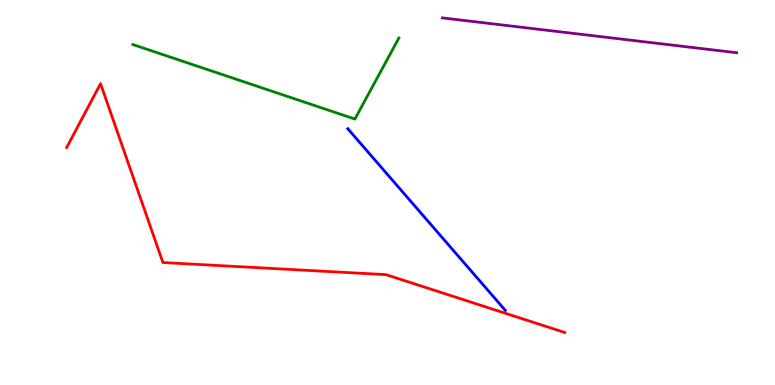[{'lines': ['blue', 'red'], 'intersections': []}, {'lines': ['green', 'red'], 'intersections': []}, {'lines': ['purple', 'red'], 'intersections': []}, {'lines': ['blue', 'green'], 'intersections': []}, {'lines': ['blue', 'purple'], 'intersections': []}, {'lines': ['green', 'purple'], 'intersections': []}]